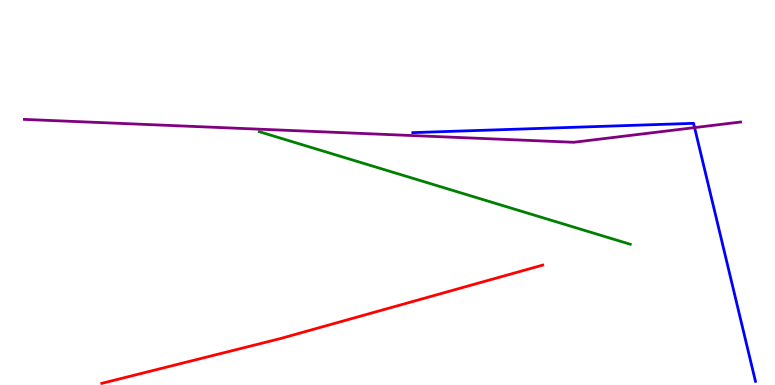[{'lines': ['blue', 'red'], 'intersections': []}, {'lines': ['green', 'red'], 'intersections': []}, {'lines': ['purple', 'red'], 'intersections': []}, {'lines': ['blue', 'green'], 'intersections': []}, {'lines': ['blue', 'purple'], 'intersections': [{'x': 8.96, 'y': 6.69}]}, {'lines': ['green', 'purple'], 'intersections': []}]